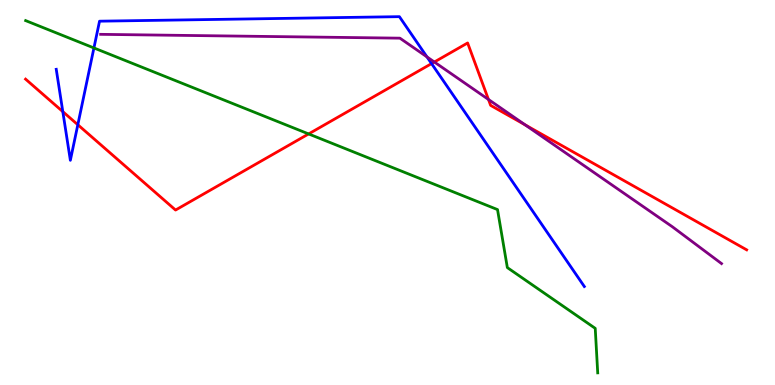[{'lines': ['blue', 'red'], 'intersections': [{'x': 0.81, 'y': 7.1}, {'x': 1.0, 'y': 6.76}, {'x': 5.57, 'y': 8.35}]}, {'lines': ['green', 'red'], 'intersections': [{'x': 3.98, 'y': 6.52}]}, {'lines': ['purple', 'red'], 'intersections': [{'x': 5.6, 'y': 8.39}, {'x': 6.3, 'y': 7.42}, {'x': 6.78, 'y': 6.76}]}, {'lines': ['blue', 'green'], 'intersections': [{'x': 1.21, 'y': 8.75}]}, {'lines': ['blue', 'purple'], 'intersections': [{'x': 5.51, 'y': 8.52}]}, {'lines': ['green', 'purple'], 'intersections': []}]